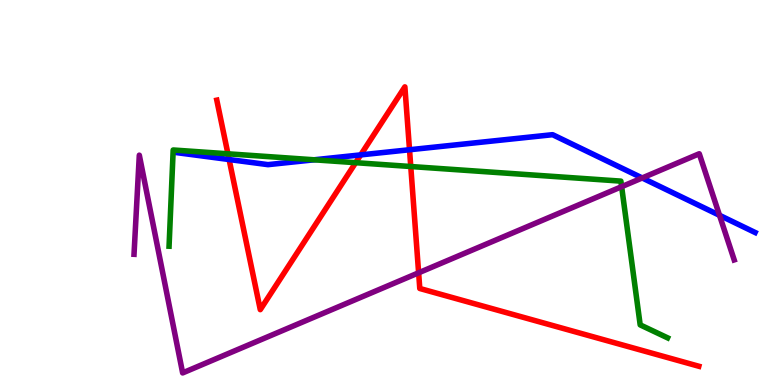[{'lines': ['blue', 'red'], 'intersections': [{'x': 2.96, 'y': 5.86}, {'x': 4.65, 'y': 5.98}, {'x': 5.28, 'y': 6.11}]}, {'lines': ['green', 'red'], 'intersections': [{'x': 2.94, 'y': 6.01}, {'x': 4.59, 'y': 5.77}, {'x': 5.3, 'y': 5.67}]}, {'lines': ['purple', 'red'], 'intersections': [{'x': 5.4, 'y': 2.91}]}, {'lines': ['blue', 'green'], 'intersections': [{'x': 4.05, 'y': 5.85}]}, {'lines': ['blue', 'purple'], 'intersections': [{'x': 8.29, 'y': 5.38}, {'x': 9.28, 'y': 4.41}]}, {'lines': ['green', 'purple'], 'intersections': [{'x': 8.02, 'y': 5.15}]}]